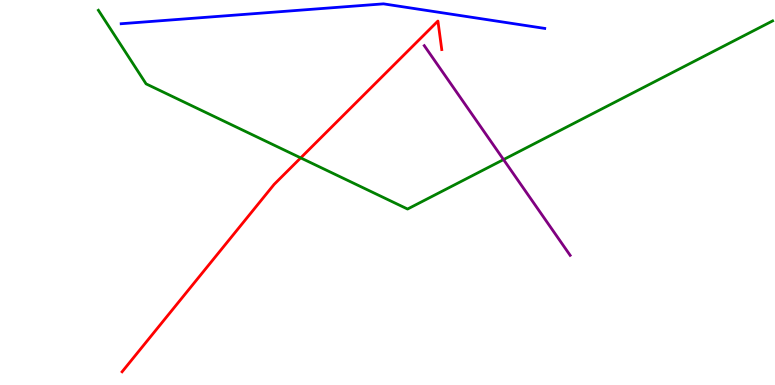[{'lines': ['blue', 'red'], 'intersections': []}, {'lines': ['green', 'red'], 'intersections': [{'x': 3.88, 'y': 5.9}]}, {'lines': ['purple', 'red'], 'intersections': []}, {'lines': ['blue', 'green'], 'intersections': []}, {'lines': ['blue', 'purple'], 'intersections': []}, {'lines': ['green', 'purple'], 'intersections': [{'x': 6.5, 'y': 5.86}]}]